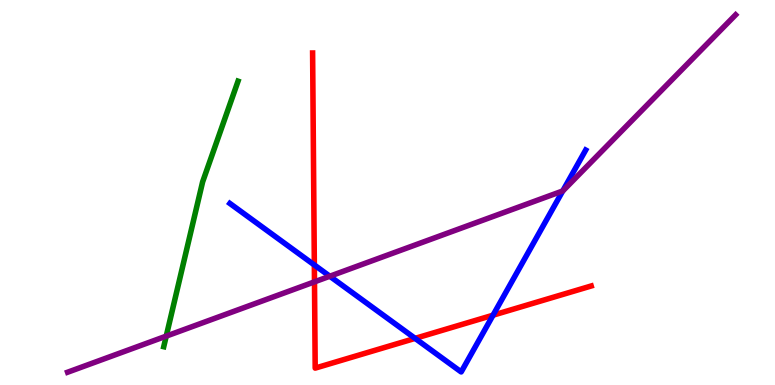[{'lines': ['blue', 'red'], 'intersections': [{'x': 4.06, 'y': 3.12}, {'x': 5.36, 'y': 1.21}, {'x': 6.36, 'y': 1.81}]}, {'lines': ['green', 'red'], 'intersections': []}, {'lines': ['purple', 'red'], 'intersections': [{'x': 4.06, 'y': 2.68}]}, {'lines': ['blue', 'green'], 'intersections': []}, {'lines': ['blue', 'purple'], 'intersections': [{'x': 4.26, 'y': 2.83}, {'x': 7.26, 'y': 5.04}]}, {'lines': ['green', 'purple'], 'intersections': [{'x': 2.14, 'y': 1.27}]}]